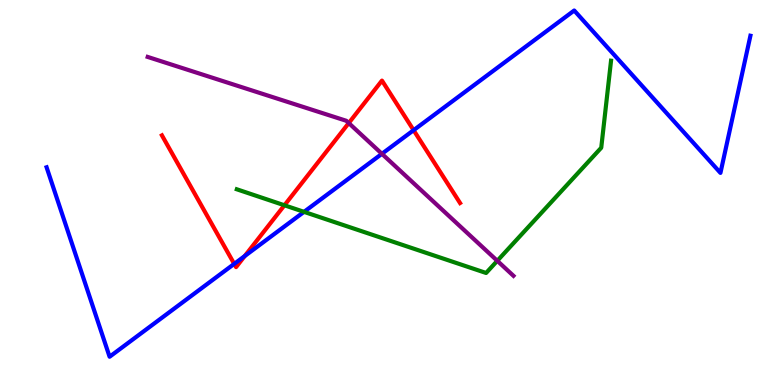[{'lines': ['blue', 'red'], 'intersections': [{'x': 3.02, 'y': 3.15}, {'x': 3.16, 'y': 3.35}, {'x': 5.34, 'y': 6.62}]}, {'lines': ['green', 'red'], 'intersections': [{'x': 3.67, 'y': 4.67}]}, {'lines': ['purple', 'red'], 'intersections': [{'x': 4.5, 'y': 6.8}]}, {'lines': ['blue', 'green'], 'intersections': [{'x': 3.92, 'y': 4.5}]}, {'lines': ['blue', 'purple'], 'intersections': [{'x': 4.93, 'y': 6.0}]}, {'lines': ['green', 'purple'], 'intersections': [{'x': 6.42, 'y': 3.23}]}]